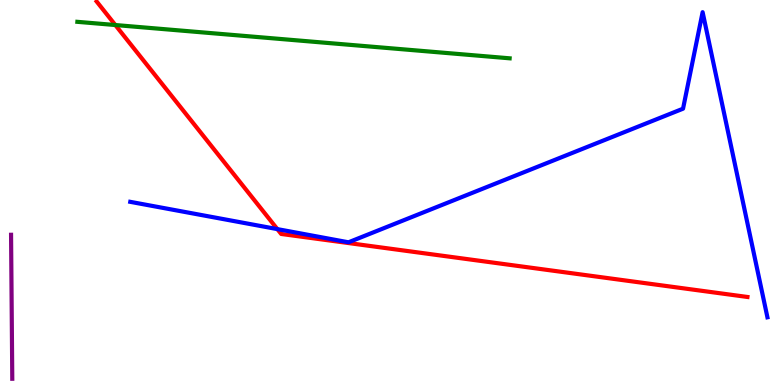[{'lines': ['blue', 'red'], 'intersections': [{'x': 3.58, 'y': 4.05}]}, {'lines': ['green', 'red'], 'intersections': [{'x': 1.49, 'y': 9.35}]}, {'lines': ['purple', 'red'], 'intersections': []}, {'lines': ['blue', 'green'], 'intersections': []}, {'lines': ['blue', 'purple'], 'intersections': []}, {'lines': ['green', 'purple'], 'intersections': []}]